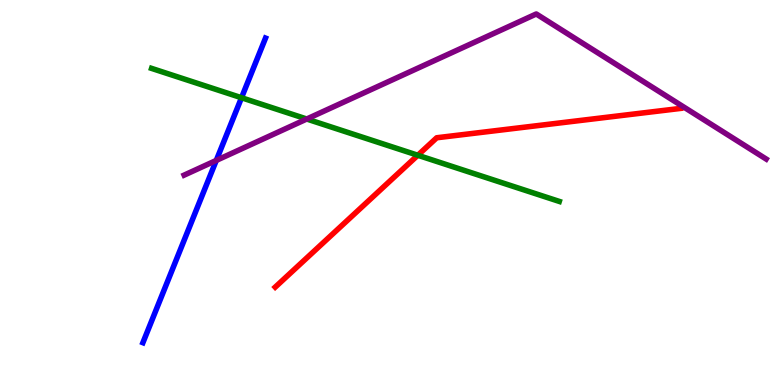[{'lines': ['blue', 'red'], 'intersections': []}, {'lines': ['green', 'red'], 'intersections': [{'x': 5.39, 'y': 5.97}]}, {'lines': ['purple', 'red'], 'intersections': []}, {'lines': ['blue', 'green'], 'intersections': [{'x': 3.12, 'y': 7.46}]}, {'lines': ['blue', 'purple'], 'intersections': [{'x': 2.79, 'y': 5.83}]}, {'lines': ['green', 'purple'], 'intersections': [{'x': 3.96, 'y': 6.91}]}]